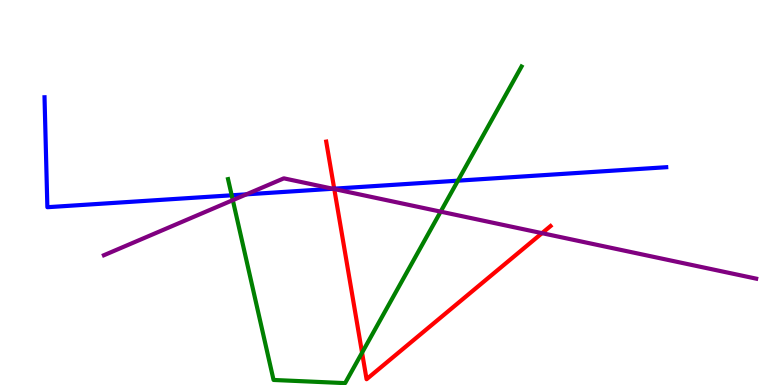[{'lines': ['blue', 'red'], 'intersections': [{'x': 4.31, 'y': 5.1}]}, {'lines': ['green', 'red'], 'intersections': [{'x': 4.67, 'y': 0.84}]}, {'lines': ['purple', 'red'], 'intersections': [{'x': 4.31, 'y': 5.09}, {'x': 6.99, 'y': 3.94}]}, {'lines': ['blue', 'green'], 'intersections': [{'x': 2.99, 'y': 4.93}, {'x': 5.91, 'y': 5.31}]}, {'lines': ['blue', 'purple'], 'intersections': [{'x': 3.18, 'y': 4.95}, {'x': 4.3, 'y': 5.1}]}, {'lines': ['green', 'purple'], 'intersections': [{'x': 3.0, 'y': 4.8}, {'x': 5.69, 'y': 4.5}]}]